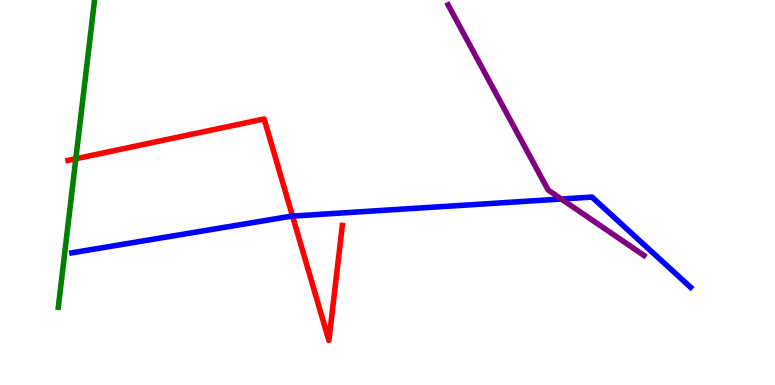[{'lines': ['blue', 'red'], 'intersections': [{'x': 3.77, 'y': 4.39}]}, {'lines': ['green', 'red'], 'intersections': [{'x': 0.978, 'y': 5.88}]}, {'lines': ['purple', 'red'], 'intersections': []}, {'lines': ['blue', 'green'], 'intersections': []}, {'lines': ['blue', 'purple'], 'intersections': [{'x': 7.24, 'y': 4.83}]}, {'lines': ['green', 'purple'], 'intersections': []}]